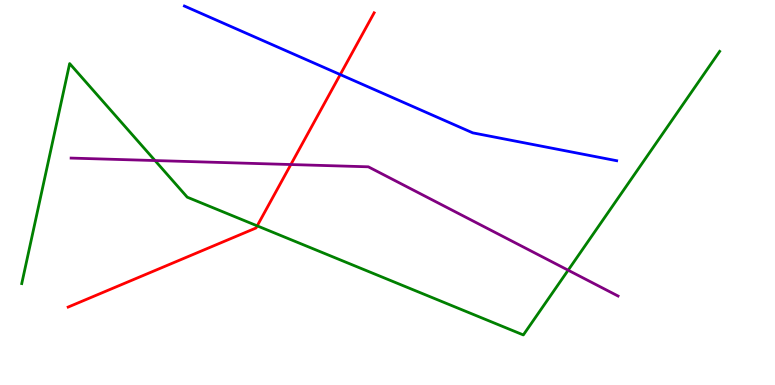[{'lines': ['blue', 'red'], 'intersections': [{'x': 4.39, 'y': 8.06}]}, {'lines': ['green', 'red'], 'intersections': [{'x': 3.32, 'y': 4.13}]}, {'lines': ['purple', 'red'], 'intersections': [{'x': 3.75, 'y': 5.73}]}, {'lines': ['blue', 'green'], 'intersections': []}, {'lines': ['blue', 'purple'], 'intersections': []}, {'lines': ['green', 'purple'], 'intersections': [{'x': 2.0, 'y': 5.83}, {'x': 7.33, 'y': 2.98}]}]